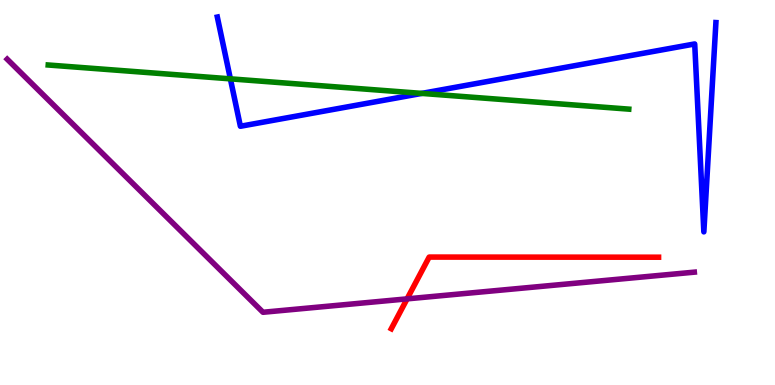[{'lines': ['blue', 'red'], 'intersections': []}, {'lines': ['green', 'red'], 'intersections': []}, {'lines': ['purple', 'red'], 'intersections': [{'x': 5.25, 'y': 2.24}]}, {'lines': ['blue', 'green'], 'intersections': [{'x': 2.97, 'y': 7.95}, {'x': 5.44, 'y': 7.57}]}, {'lines': ['blue', 'purple'], 'intersections': []}, {'lines': ['green', 'purple'], 'intersections': []}]